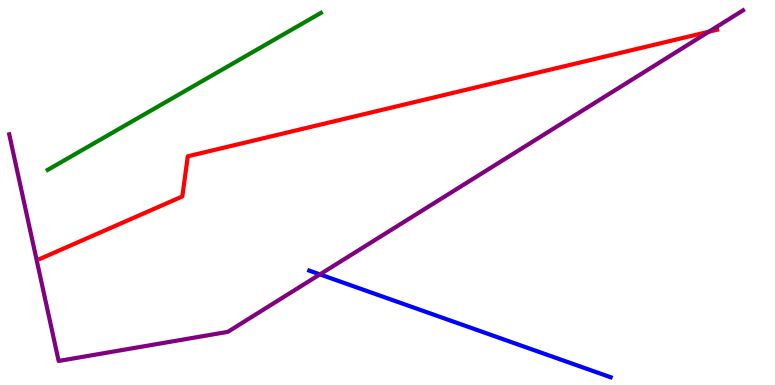[{'lines': ['blue', 'red'], 'intersections': []}, {'lines': ['green', 'red'], 'intersections': []}, {'lines': ['purple', 'red'], 'intersections': [{'x': 9.15, 'y': 9.18}]}, {'lines': ['blue', 'green'], 'intersections': []}, {'lines': ['blue', 'purple'], 'intersections': [{'x': 4.13, 'y': 2.87}]}, {'lines': ['green', 'purple'], 'intersections': []}]